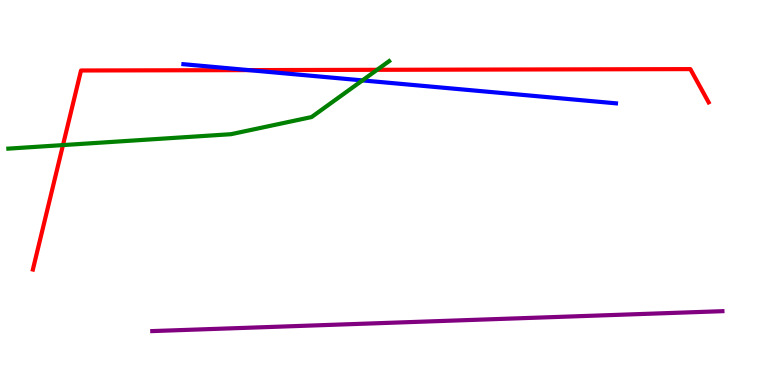[{'lines': ['blue', 'red'], 'intersections': [{'x': 3.21, 'y': 8.18}]}, {'lines': ['green', 'red'], 'intersections': [{'x': 0.813, 'y': 6.23}, {'x': 4.87, 'y': 8.19}]}, {'lines': ['purple', 'red'], 'intersections': []}, {'lines': ['blue', 'green'], 'intersections': [{'x': 4.68, 'y': 7.91}]}, {'lines': ['blue', 'purple'], 'intersections': []}, {'lines': ['green', 'purple'], 'intersections': []}]